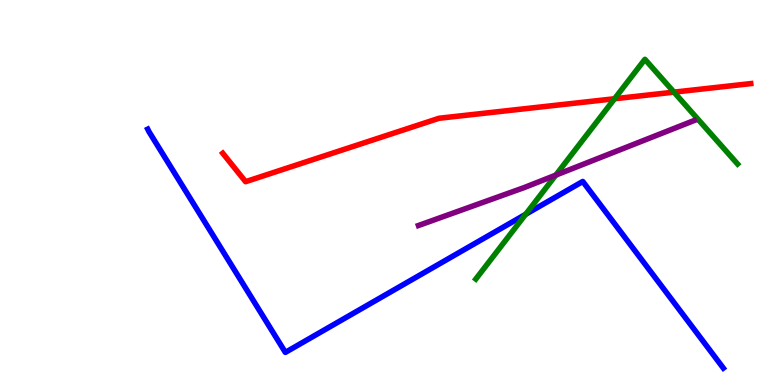[{'lines': ['blue', 'red'], 'intersections': []}, {'lines': ['green', 'red'], 'intersections': [{'x': 7.93, 'y': 7.44}, {'x': 8.7, 'y': 7.61}]}, {'lines': ['purple', 'red'], 'intersections': []}, {'lines': ['blue', 'green'], 'intersections': [{'x': 6.78, 'y': 4.43}]}, {'lines': ['blue', 'purple'], 'intersections': []}, {'lines': ['green', 'purple'], 'intersections': [{'x': 7.17, 'y': 5.45}]}]